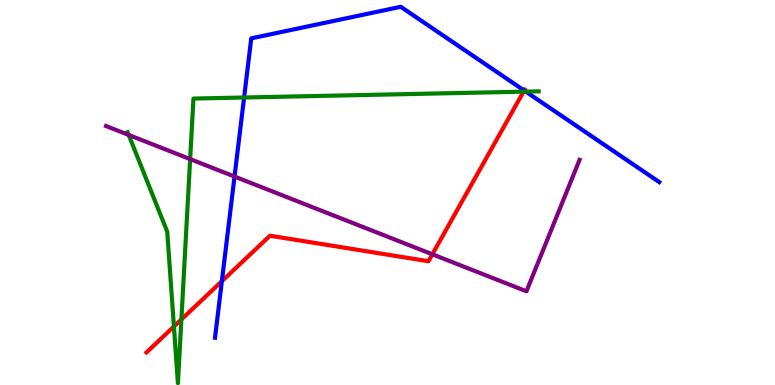[{'lines': ['blue', 'red'], 'intersections': [{'x': 2.86, 'y': 2.7}, {'x': 6.76, 'y': 7.65}]}, {'lines': ['green', 'red'], 'intersections': [{'x': 2.24, 'y': 1.52}, {'x': 2.34, 'y': 1.7}, {'x': 6.76, 'y': 7.62}]}, {'lines': ['purple', 'red'], 'intersections': [{'x': 5.58, 'y': 3.39}]}, {'lines': ['blue', 'green'], 'intersections': [{'x': 3.15, 'y': 7.47}, {'x': 6.79, 'y': 7.62}]}, {'lines': ['blue', 'purple'], 'intersections': [{'x': 3.03, 'y': 5.41}]}, {'lines': ['green', 'purple'], 'intersections': [{'x': 1.66, 'y': 6.49}, {'x': 2.45, 'y': 5.87}]}]